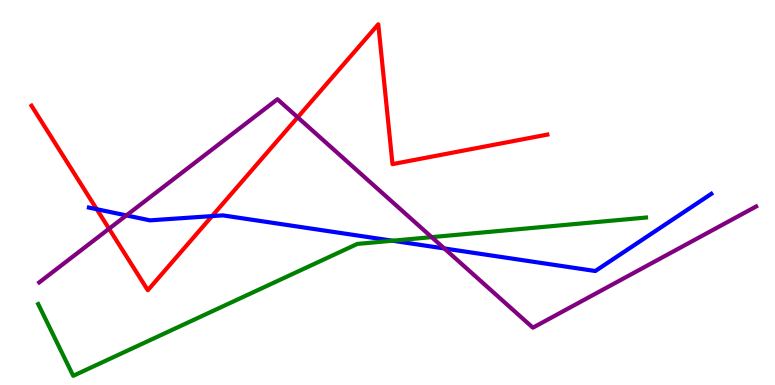[{'lines': ['blue', 'red'], 'intersections': [{'x': 1.25, 'y': 4.57}, {'x': 2.74, 'y': 4.39}]}, {'lines': ['green', 'red'], 'intersections': []}, {'lines': ['purple', 'red'], 'intersections': [{'x': 1.41, 'y': 4.06}, {'x': 3.84, 'y': 6.95}]}, {'lines': ['blue', 'green'], 'intersections': [{'x': 5.06, 'y': 3.75}]}, {'lines': ['blue', 'purple'], 'intersections': [{'x': 1.63, 'y': 4.4}, {'x': 5.73, 'y': 3.55}]}, {'lines': ['green', 'purple'], 'intersections': [{'x': 5.57, 'y': 3.84}]}]